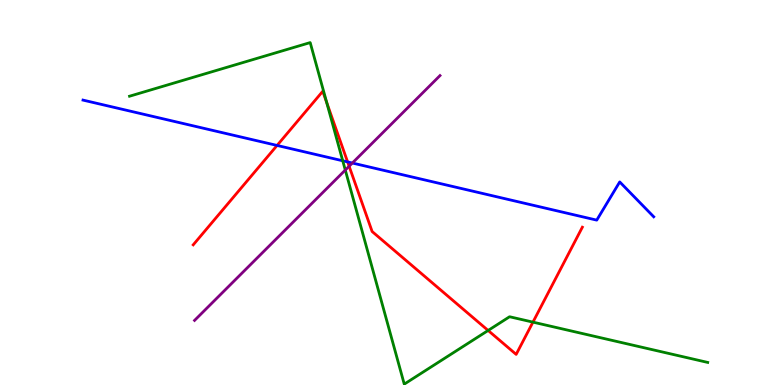[{'lines': ['blue', 'red'], 'intersections': [{'x': 3.58, 'y': 6.22}, {'x': 4.49, 'y': 5.79}]}, {'lines': ['green', 'red'], 'intersections': [{'x': 4.22, 'y': 7.33}, {'x': 6.3, 'y': 1.42}, {'x': 6.88, 'y': 1.63}]}, {'lines': ['purple', 'red'], 'intersections': [{'x': 4.5, 'y': 5.68}]}, {'lines': ['blue', 'green'], 'intersections': [{'x': 4.42, 'y': 5.82}]}, {'lines': ['blue', 'purple'], 'intersections': [{'x': 4.55, 'y': 5.77}]}, {'lines': ['green', 'purple'], 'intersections': [{'x': 4.46, 'y': 5.58}]}]